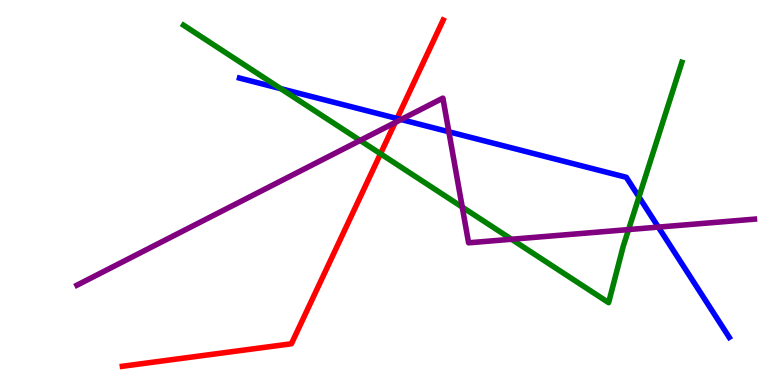[{'lines': ['blue', 'red'], 'intersections': [{'x': 5.12, 'y': 6.92}]}, {'lines': ['green', 'red'], 'intersections': [{'x': 4.91, 'y': 6.01}]}, {'lines': ['purple', 'red'], 'intersections': [{'x': 5.1, 'y': 6.82}]}, {'lines': ['blue', 'green'], 'intersections': [{'x': 3.62, 'y': 7.7}, {'x': 8.24, 'y': 4.88}]}, {'lines': ['blue', 'purple'], 'intersections': [{'x': 5.18, 'y': 6.9}, {'x': 5.79, 'y': 6.58}, {'x': 8.49, 'y': 4.1}]}, {'lines': ['green', 'purple'], 'intersections': [{'x': 4.65, 'y': 6.35}, {'x': 5.96, 'y': 4.62}, {'x': 6.6, 'y': 3.79}, {'x': 8.11, 'y': 4.04}]}]